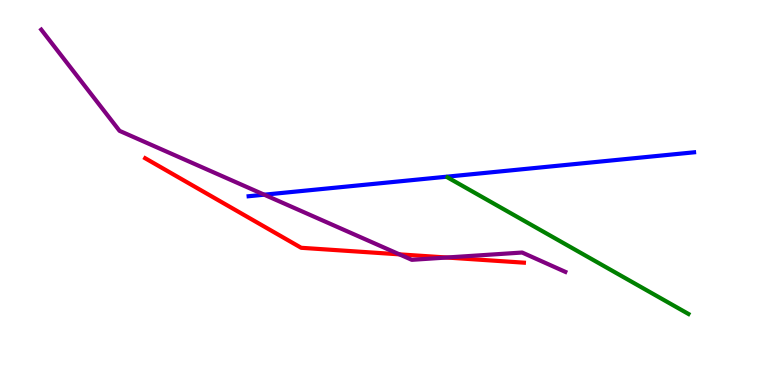[{'lines': ['blue', 'red'], 'intersections': []}, {'lines': ['green', 'red'], 'intersections': []}, {'lines': ['purple', 'red'], 'intersections': [{'x': 5.15, 'y': 3.39}, {'x': 5.76, 'y': 3.31}]}, {'lines': ['blue', 'green'], 'intersections': []}, {'lines': ['blue', 'purple'], 'intersections': [{'x': 3.41, 'y': 4.94}]}, {'lines': ['green', 'purple'], 'intersections': []}]